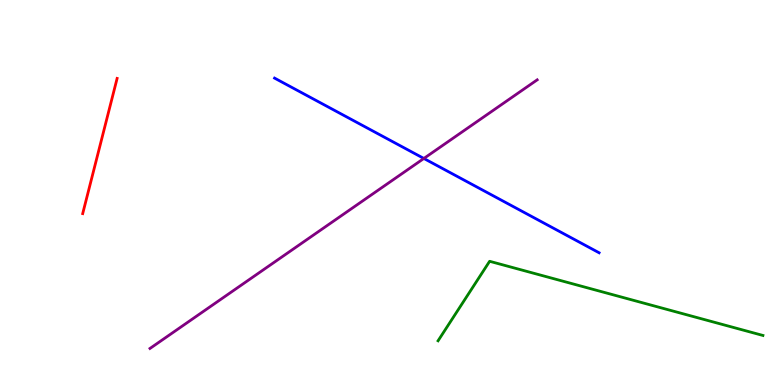[{'lines': ['blue', 'red'], 'intersections': []}, {'lines': ['green', 'red'], 'intersections': []}, {'lines': ['purple', 'red'], 'intersections': []}, {'lines': ['blue', 'green'], 'intersections': []}, {'lines': ['blue', 'purple'], 'intersections': [{'x': 5.47, 'y': 5.88}]}, {'lines': ['green', 'purple'], 'intersections': []}]